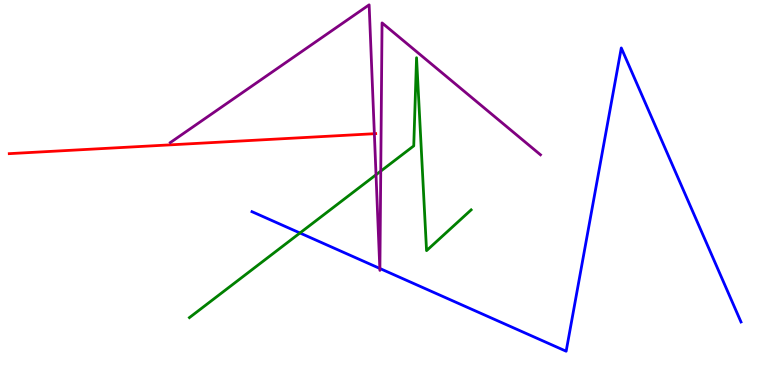[{'lines': ['blue', 'red'], 'intersections': []}, {'lines': ['green', 'red'], 'intersections': []}, {'lines': ['purple', 'red'], 'intersections': [{'x': 4.83, 'y': 6.53}]}, {'lines': ['blue', 'green'], 'intersections': [{'x': 3.87, 'y': 3.95}]}, {'lines': ['blue', 'purple'], 'intersections': [{'x': 4.9, 'y': 3.03}, {'x': 4.9, 'y': 3.03}]}, {'lines': ['green', 'purple'], 'intersections': [{'x': 4.85, 'y': 5.46}, {'x': 4.91, 'y': 5.55}]}]